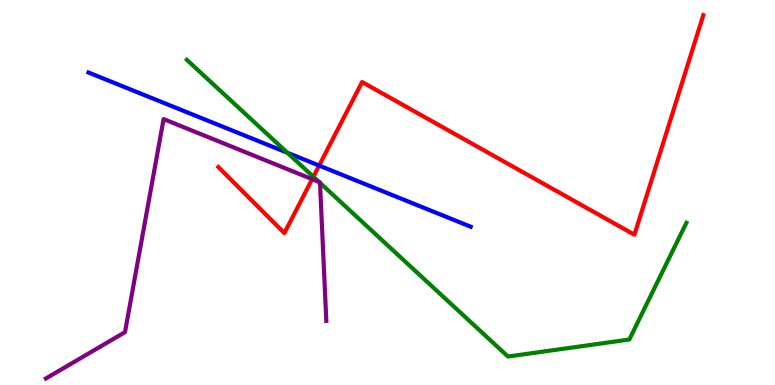[{'lines': ['blue', 'red'], 'intersections': [{'x': 4.12, 'y': 5.7}]}, {'lines': ['green', 'red'], 'intersections': [{'x': 4.04, 'y': 5.41}]}, {'lines': ['purple', 'red'], 'intersections': [{'x': 4.03, 'y': 5.35}]}, {'lines': ['blue', 'green'], 'intersections': [{'x': 3.71, 'y': 6.03}]}, {'lines': ['blue', 'purple'], 'intersections': []}, {'lines': ['green', 'purple'], 'intersections': [{'x': 4.12, 'y': 5.27}, {'x': 4.13, 'y': 5.25}]}]